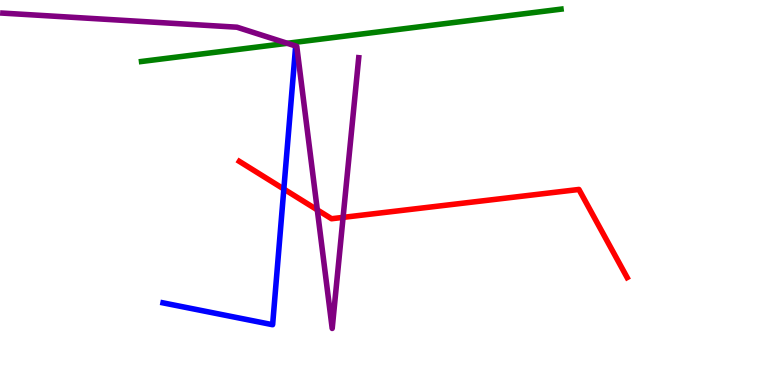[{'lines': ['blue', 'red'], 'intersections': [{'x': 3.66, 'y': 5.09}]}, {'lines': ['green', 'red'], 'intersections': []}, {'lines': ['purple', 'red'], 'intersections': [{'x': 4.09, 'y': 4.55}, {'x': 4.43, 'y': 4.35}]}, {'lines': ['blue', 'green'], 'intersections': []}, {'lines': ['blue', 'purple'], 'intersections': []}, {'lines': ['green', 'purple'], 'intersections': [{'x': 3.71, 'y': 8.88}]}]